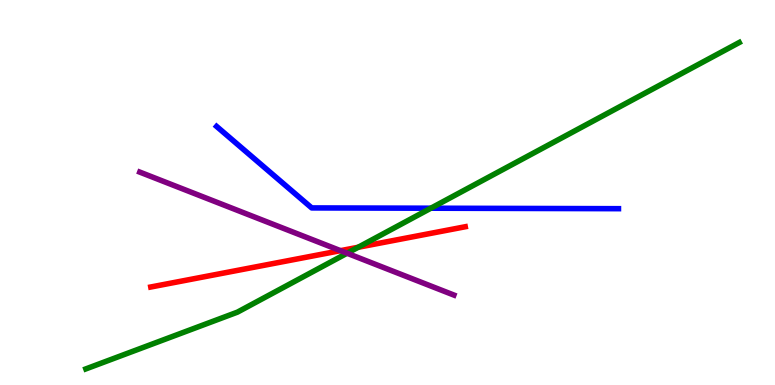[{'lines': ['blue', 'red'], 'intersections': []}, {'lines': ['green', 'red'], 'intersections': [{'x': 4.62, 'y': 3.58}]}, {'lines': ['purple', 'red'], 'intersections': [{'x': 4.39, 'y': 3.49}]}, {'lines': ['blue', 'green'], 'intersections': [{'x': 5.56, 'y': 4.59}]}, {'lines': ['blue', 'purple'], 'intersections': []}, {'lines': ['green', 'purple'], 'intersections': [{'x': 4.48, 'y': 3.42}]}]